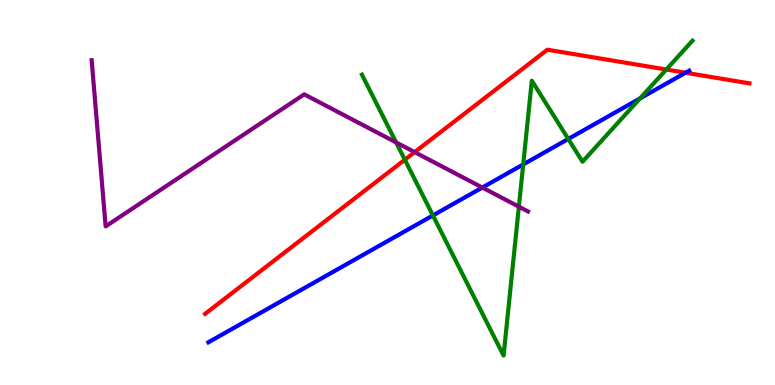[{'lines': ['blue', 'red'], 'intersections': [{'x': 8.85, 'y': 8.11}]}, {'lines': ['green', 'red'], 'intersections': [{'x': 5.22, 'y': 5.85}, {'x': 8.6, 'y': 8.19}]}, {'lines': ['purple', 'red'], 'intersections': [{'x': 5.35, 'y': 6.05}]}, {'lines': ['blue', 'green'], 'intersections': [{'x': 5.59, 'y': 4.4}, {'x': 6.75, 'y': 5.73}, {'x': 7.33, 'y': 6.39}, {'x': 8.26, 'y': 7.44}]}, {'lines': ['blue', 'purple'], 'intersections': [{'x': 6.22, 'y': 5.13}]}, {'lines': ['green', 'purple'], 'intersections': [{'x': 5.11, 'y': 6.3}, {'x': 6.7, 'y': 4.63}]}]